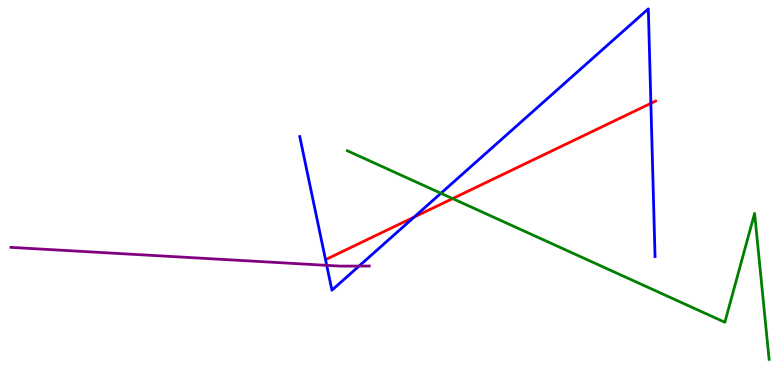[{'lines': ['blue', 'red'], 'intersections': [{'x': 5.34, 'y': 4.36}, {'x': 8.4, 'y': 7.32}]}, {'lines': ['green', 'red'], 'intersections': [{'x': 5.84, 'y': 4.84}]}, {'lines': ['purple', 'red'], 'intersections': []}, {'lines': ['blue', 'green'], 'intersections': [{'x': 5.69, 'y': 4.98}]}, {'lines': ['blue', 'purple'], 'intersections': [{'x': 4.22, 'y': 3.11}, {'x': 4.63, 'y': 3.09}]}, {'lines': ['green', 'purple'], 'intersections': []}]